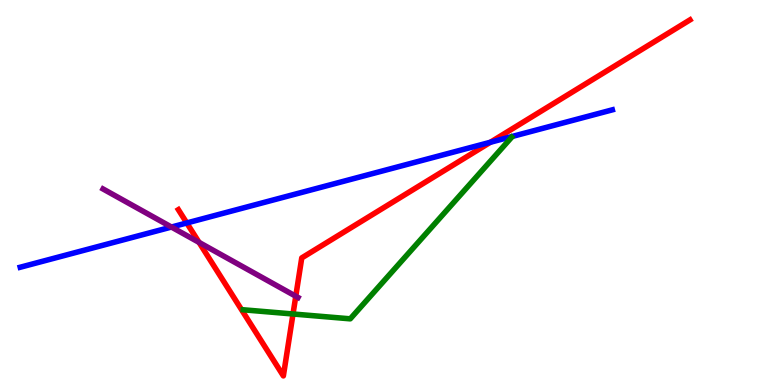[{'lines': ['blue', 'red'], 'intersections': [{'x': 2.41, 'y': 4.21}, {'x': 6.33, 'y': 6.3}]}, {'lines': ['green', 'red'], 'intersections': [{'x': 3.78, 'y': 1.84}]}, {'lines': ['purple', 'red'], 'intersections': [{'x': 2.57, 'y': 3.7}, {'x': 3.82, 'y': 2.31}]}, {'lines': ['blue', 'green'], 'intersections': []}, {'lines': ['blue', 'purple'], 'intersections': [{'x': 2.21, 'y': 4.1}]}, {'lines': ['green', 'purple'], 'intersections': []}]